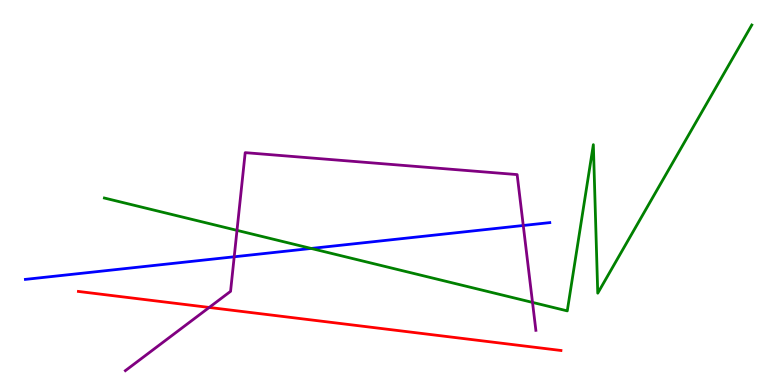[{'lines': ['blue', 'red'], 'intersections': []}, {'lines': ['green', 'red'], 'intersections': []}, {'lines': ['purple', 'red'], 'intersections': [{'x': 2.7, 'y': 2.01}]}, {'lines': ['blue', 'green'], 'intersections': [{'x': 4.02, 'y': 3.55}]}, {'lines': ['blue', 'purple'], 'intersections': [{'x': 3.02, 'y': 3.33}, {'x': 6.75, 'y': 4.14}]}, {'lines': ['green', 'purple'], 'intersections': [{'x': 3.06, 'y': 4.02}, {'x': 6.87, 'y': 2.15}]}]